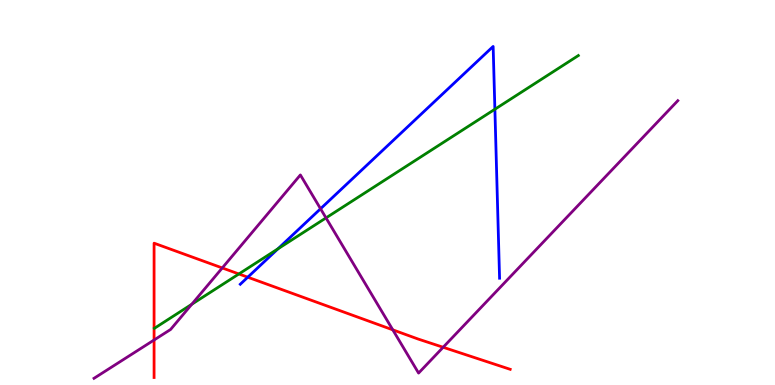[{'lines': ['blue', 'red'], 'intersections': [{'x': 3.2, 'y': 2.8}]}, {'lines': ['green', 'red'], 'intersections': [{'x': 3.08, 'y': 2.88}]}, {'lines': ['purple', 'red'], 'intersections': [{'x': 1.99, 'y': 1.17}, {'x': 2.87, 'y': 3.04}, {'x': 5.07, 'y': 1.43}, {'x': 5.72, 'y': 0.98}]}, {'lines': ['blue', 'green'], 'intersections': [{'x': 3.59, 'y': 3.54}, {'x': 6.39, 'y': 7.16}]}, {'lines': ['blue', 'purple'], 'intersections': [{'x': 4.14, 'y': 4.58}]}, {'lines': ['green', 'purple'], 'intersections': [{'x': 2.47, 'y': 2.1}, {'x': 4.21, 'y': 4.34}]}]